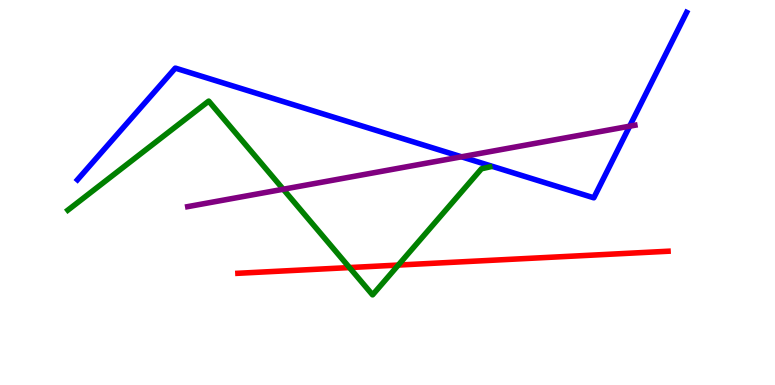[{'lines': ['blue', 'red'], 'intersections': []}, {'lines': ['green', 'red'], 'intersections': [{'x': 4.51, 'y': 3.05}, {'x': 5.14, 'y': 3.12}]}, {'lines': ['purple', 'red'], 'intersections': []}, {'lines': ['blue', 'green'], 'intersections': []}, {'lines': ['blue', 'purple'], 'intersections': [{'x': 5.95, 'y': 5.93}, {'x': 8.12, 'y': 6.72}]}, {'lines': ['green', 'purple'], 'intersections': [{'x': 3.65, 'y': 5.08}]}]